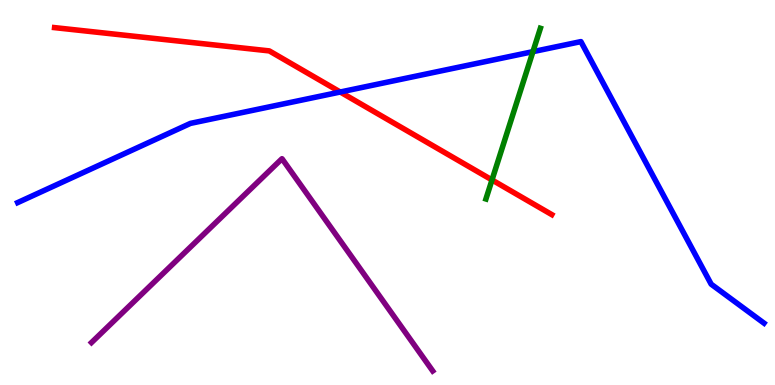[{'lines': ['blue', 'red'], 'intersections': [{'x': 4.39, 'y': 7.61}]}, {'lines': ['green', 'red'], 'intersections': [{'x': 6.35, 'y': 5.33}]}, {'lines': ['purple', 'red'], 'intersections': []}, {'lines': ['blue', 'green'], 'intersections': [{'x': 6.88, 'y': 8.66}]}, {'lines': ['blue', 'purple'], 'intersections': []}, {'lines': ['green', 'purple'], 'intersections': []}]